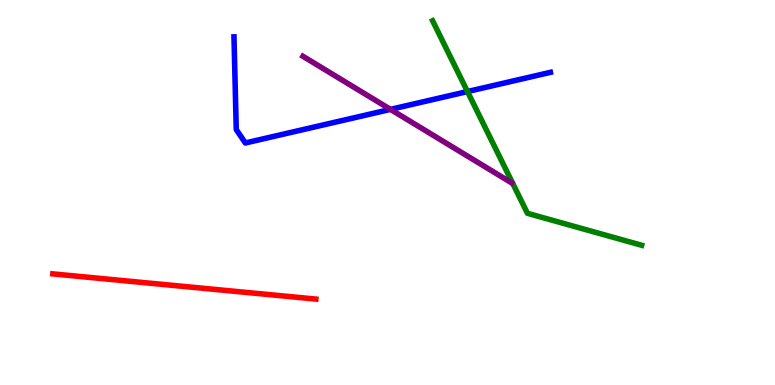[{'lines': ['blue', 'red'], 'intersections': []}, {'lines': ['green', 'red'], 'intersections': []}, {'lines': ['purple', 'red'], 'intersections': []}, {'lines': ['blue', 'green'], 'intersections': [{'x': 6.03, 'y': 7.62}]}, {'lines': ['blue', 'purple'], 'intersections': [{'x': 5.04, 'y': 7.16}]}, {'lines': ['green', 'purple'], 'intersections': []}]